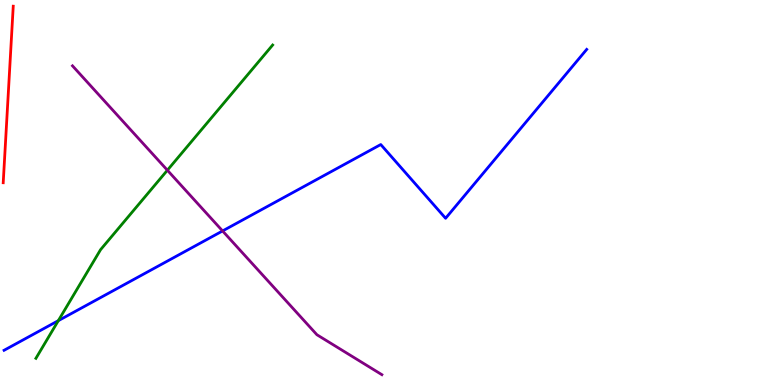[{'lines': ['blue', 'red'], 'intersections': []}, {'lines': ['green', 'red'], 'intersections': []}, {'lines': ['purple', 'red'], 'intersections': []}, {'lines': ['blue', 'green'], 'intersections': [{'x': 0.753, 'y': 1.67}]}, {'lines': ['blue', 'purple'], 'intersections': [{'x': 2.87, 'y': 4.0}]}, {'lines': ['green', 'purple'], 'intersections': [{'x': 2.16, 'y': 5.58}]}]